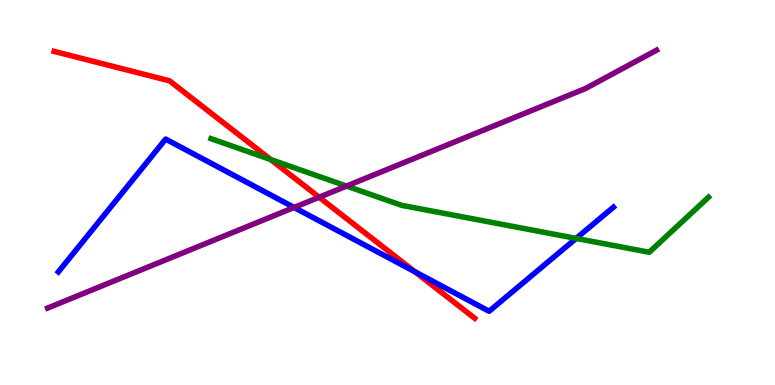[{'lines': ['blue', 'red'], 'intersections': [{'x': 5.36, 'y': 2.94}]}, {'lines': ['green', 'red'], 'intersections': [{'x': 3.49, 'y': 5.86}]}, {'lines': ['purple', 'red'], 'intersections': [{'x': 4.12, 'y': 4.88}]}, {'lines': ['blue', 'green'], 'intersections': [{'x': 7.43, 'y': 3.81}]}, {'lines': ['blue', 'purple'], 'intersections': [{'x': 3.79, 'y': 4.61}]}, {'lines': ['green', 'purple'], 'intersections': [{'x': 4.47, 'y': 5.17}]}]